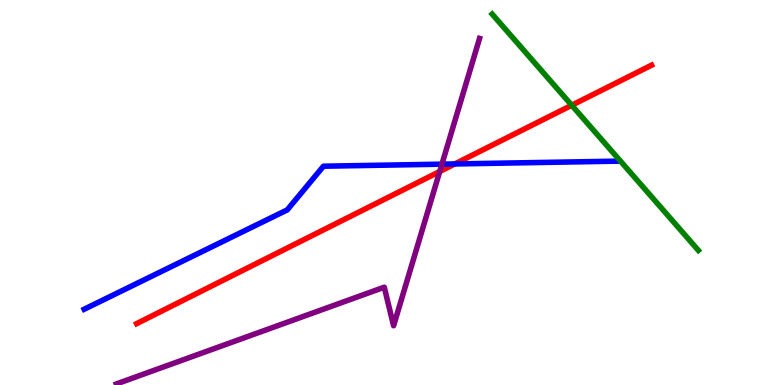[{'lines': ['blue', 'red'], 'intersections': [{'x': 5.87, 'y': 5.74}]}, {'lines': ['green', 'red'], 'intersections': [{'x': 7.38, 'y': 7.27}]}, {'lines': ['purple', 'red'], 'intersections': [{'x': 5.67, 'y': 5.55}]}, {'lines': ['blue', 'green'], 'intersections': []}, {'lines': ['blue', 'purple'], 'intersections': [{'x': 5.7, 'y': 5.74}]}, {'lines': ['green', 'purple'], 'intersections': []}]